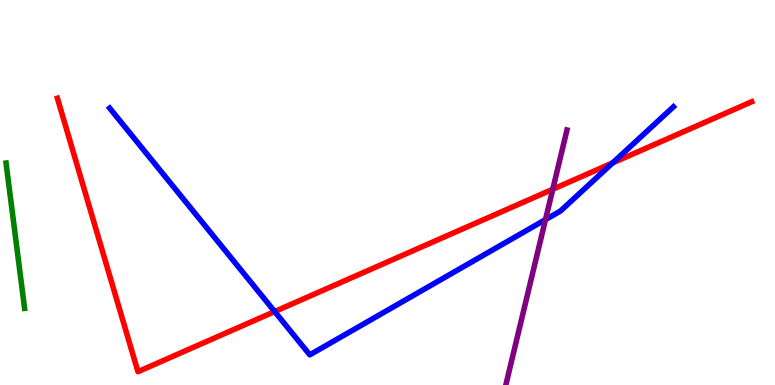[{'lines': ['blue', 'red'], 'intersections': [{'x': 3.54, 'y': 1.91}, {'x': 7.9, 'y': 5.77}]}, {'lines': ['green', 'red'], 'intersections': []}, {'lines': ['purple', 'red'], 'intersections': [{'x': 7.13, 'y': 5.08}]}, {'lines': ['blue', 'green'], 'intersections': []}, {'lines': ['blue', 'purple'], 'intersections': [{'x': 7.04, 'y': 4.3}]}, {'lines': ['green', 'purple'], 'intersections': []}]